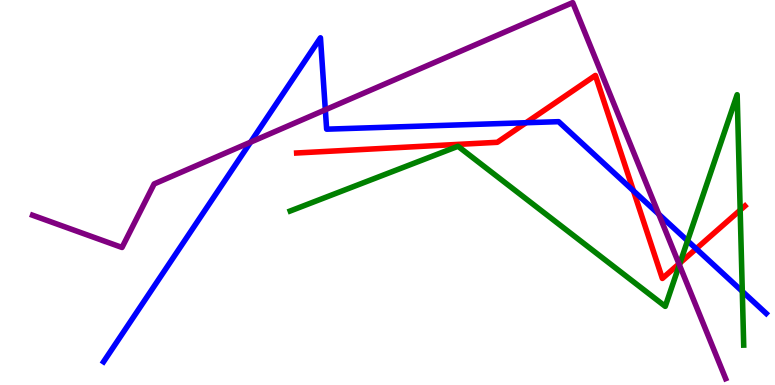[{'lines': ['blue', 'red'], 'intersections': [{'x': 6.79, 'y': 6.81}, {'x': 8.17, 'y': 5.04}, {'x': 8.98, 'y': 3.54}]}, {'lines': ['green', 'red'], 'intersections': [{'x': 8.77, 'y': 3.17}, {'x': 9.55, 'y': 4.54}]}, {'lines': ['purple', 'red'], 'intersections': [{'x': 8.76, 'y': 3.15}]}, {'lines': ['blue', 'green'], 'intersections': [{'x': 8.87, 'y': 3.75}, {'x': 9.58, 'y': 2.43}]}, {'lines': ['blue', 'purple'], 'intersections': [{'x': 3.23, 'y': 6.31}, {'x': 4.2, 'y': 7.15}, {'x': 8.5, 'y': 4.44}]}, {'lines': ['green', 'purple'], 'intersections': [{'x': 8.77, 'y': 3.12}]}]